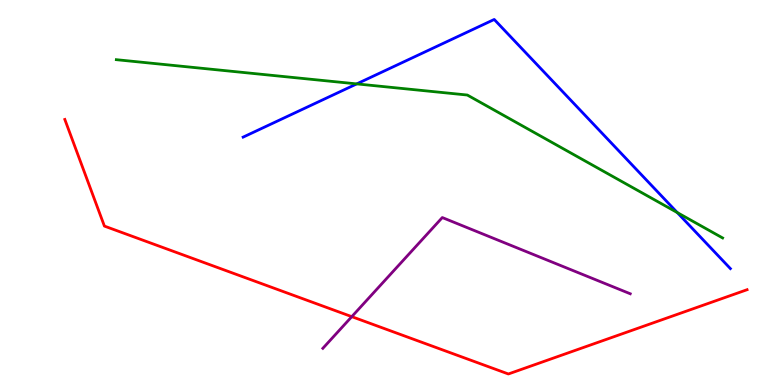[{'lines': ['blue', 'red'], 'intersections': []}, {'lines': ['green', 'red'], 'intersections': []}, {'lines': ['purple', 'red'], 'intersections': [{'x': 4.54, 'y': 1.78}]}, {'lines': ['blue', 'green'], 'intersections': [{'x': 4.6, 'y': 7.82}, {'x': 8.74, 'y': 4.48}]}, {'lines': ['blue', 'purple'], 'intersections': []}, {'lines': ['green', 'purple'], 'intersections': []}]